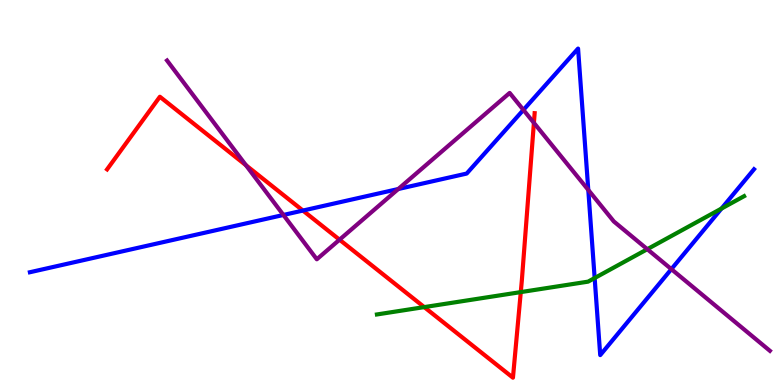[{'lines': ['blue', 'red'], 'intersections': [{'x': 3.91, 'y': 4.53}]}, {'lines': ['green', 'red'], 'intersections': [{'x': 5.47, 'y': 2.02}, {'x': 6.72, 'y': 2.41}]}, {'lines': ['purple', 'red'], 'intersections': [{'x': 3.17, 'y': 5.71}, {'x': 4.38, 'y': 3.77}, {'x': 6.89, 'y': 6.81}]}, {'lines': ['blue', 'green'], 'intersections': [{'x': 7.67, 'y': 2.78}, {'x': 9.31, 'y': 4.58}]}, {'lines': ['blue', 'purple'], 'intersections': [{'x': 3.66, 'y': 4.42}, {'x': 5.14, 'y': 5.09}, {'x': 6.75, 'y': 7.15}, {'x': 7.59, 'y': 5.07}, {'x': 8.66, 'y': 3.01}]}, {'lines': ['green', 'purple'], 'intersections': [{'x': 8.35, 'y': 3.53}]}]